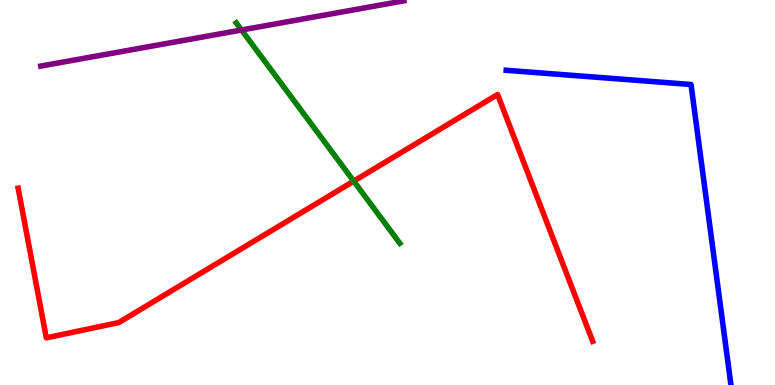[{'lines': ['blue', 'red'], 'intersections': []}, {'lines': ['green', 'red'], 'intersections': [{'x': 4.56, 'y': 5.3}]}, {'lines': ['purple', 'red'], 'intersections': []}, {'lines': ['blue', 'green'], 'intersections': []}, {'lines': ['blue', 'purple'], 'intersections': []}, {'lines': ['green', 'purple'], 'intersections': [{'x': 3.12, 'y': 9.22}]}]